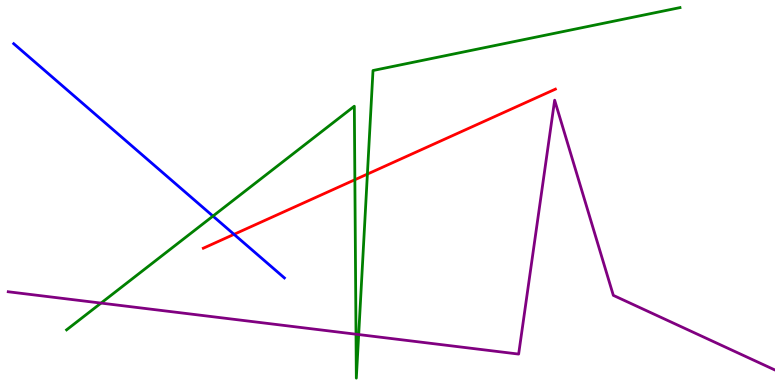[{'lines': ['blue', 'red'], 'intersections': [{'x': 3.02, 'y': 3.91}]}, {'lines': ['green', 'red'], 'intersections': [{'x': 4.58, 'y': 5.33}, {'x': 4.74, 'y': 5.48}]}, {'lines': ['purple', 'red'], 'intersections': []}, {'lines': ['blue', 'green'], 'intersections': [{'x': 2.75, 'y': 4.39}]}, {'lines': ['blue', 'purple'], 'intersections': []}, {'lines': ['green', 'purple'], 'intersections': [{'x': 1.3, 'y': 2.13}, {'x': 4.59, 'y': 1.32}, {'x': 4.63, 'y': 1.31}]}]